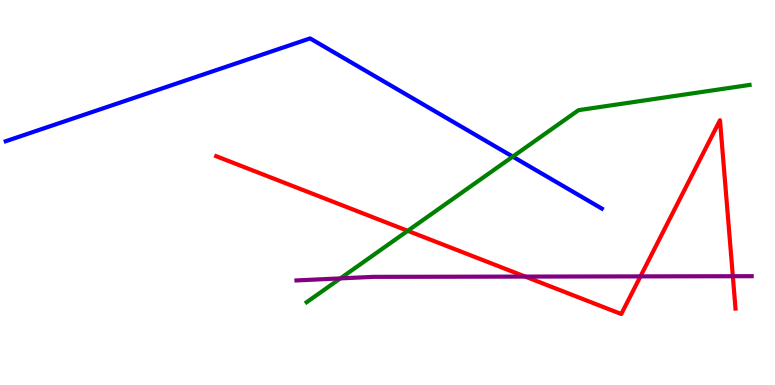[{'lines': ['blue', 'red'], 'intersections': []}, {'lines': ['green', 'red'], 'intersections': [{'x': 5.26, 'y': 4.0}]}, {'lines': ['purple', 'red'], 'intersections': [{'x': 6.78, 'y': 2.82}, {'x': 8.26, 'y': 2.82}, {'x': 9.46, 'y': 2.83}]}, {'lines': ['blue', 'green'], 'intersections': [{'x': 6.62, 'y': 5.93}]}, {'lines': ['blue', 'purple'], 'intersections': []}, {'lines': ['green', 'purple'], 'intersections': [{'x': 4.39, 'y': 2.77}]}]